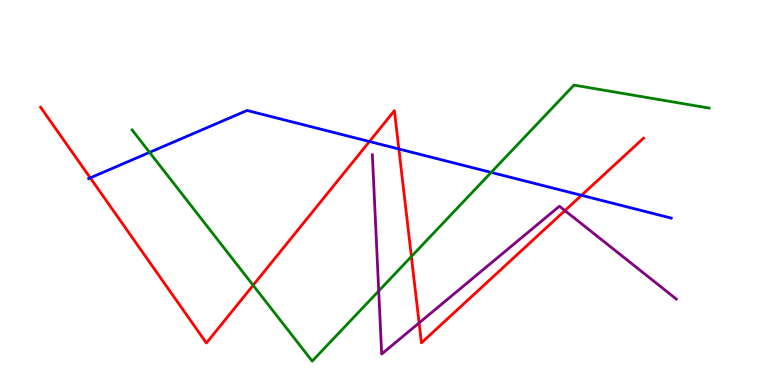[{'lines': ['blue', 'red'], 'intersections': [{'x': 1.16, 'y': 5.38}, {'x': 4.77, 'y': 6.32}, {'x': 5.15, 'y': 6.13}, {'x': 7.5, 'y': 4.93}]}, {'lines': ['green', 'red'], 'intersections': [{'x': 3.27, 'y': 2.59}, {'x': 5.31, 'y': 3.34}]}, {'lines': ['purple', 'red'], 'intersections': [{'x': 5.41, 'y': 1.61}, {'x': 7.29, 'y': 4.53}]}, {'lines': ['blue', 'green'], 'intersections': [{'x': 1.93, 'y': 6.04}, {'x': 6.34, 'y': 5.52}]}, {'lines': ['blue', 'purple'], 'intersections': []}, {'lines': ['green', 'purple'], 'intersections': [{'x': 4.89, 'y': 2.44}]}]